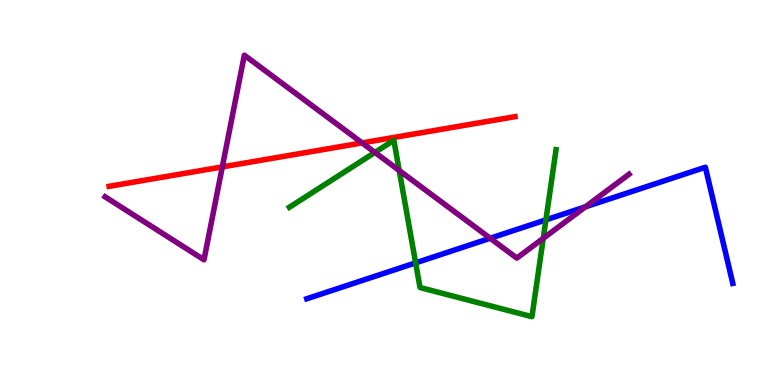[{'lines': ['blue', 'red'], 'intersections': []}, {'lines': ['green', 'red'], 'intersections': []}, {'lines': ['purple', 'red'], 'intersections': [{'x': 2.87, 'y': 5.67}, {'x': 4.67, 'y': 6.29}]}, {'lines': ['blue', 'green'], 'intersections': [{'x': 5.36, 'y': 3.17}, {'x': 7.04, 'y': 4.29}]}, {'lines': ['blue', 'purple'], 'intersections': [{'x': 6.33, 'y': 3.81}, {'x': 7.55, 'y': 4.63}]}, {'lines': ['green', 'purple'], 'intersections': [{'x': 4.84, 'y': 6.04}, {'x': 5.15, 'y': 5.57}, {'x': 7.01, 'y': 3.81}]}]